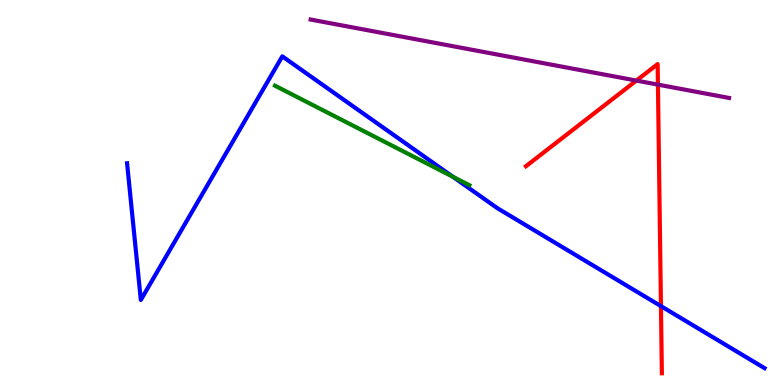[{'lines': ['blue', 'red'], 'intersections': [{'x': 8.53, 'y': 2.05}]}, {'lines': ['green', 'red'], 'intersections': []}, {'lines': ['purple', 'red'], 'intersections': [{'x': 8.21, 'y': 7.91}, {'x': 8.49, 'y': 7.8}]}, {'lines': ['blue', 'green'], 'intersections': [{'x': 5.84, 'y': 5.41}]}, {'lines': ['blue', 'purple'], 'intersections': []}, {'lines': ['green', 'purple'], 'intersections': []}]